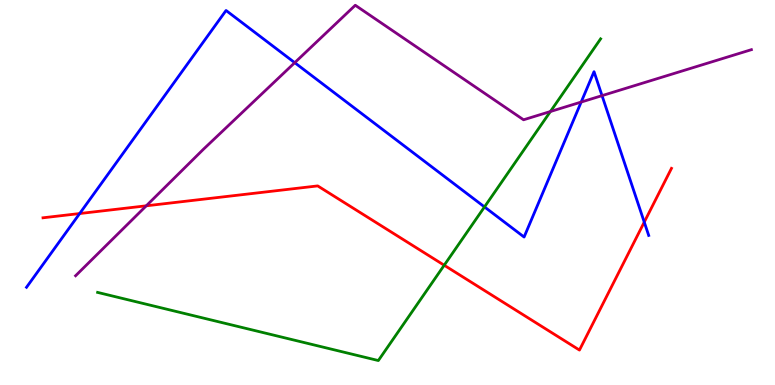[{'lines': ['blue', 'red'], 'intersections': [{'x': 1.03, 'y': 4.45}, {'x': 8.31, 'y': 4.23}]}, {'lines': ['green', 'red'], 'intersections': [{'x': 5.73, 'y': 3.11}]}, {'lines': ['purple', 'red'], 'intersections': [{'x': 1.89, 'y': 4.65}]}, {'lines': ['blue', 'green'], 'intersections': [{'x': 6.25, 'y': 4.63}]}, {'lines': ['blue', 'purple'], 'intersections': [{'x': 3.8, 'y': 8.37}, {'x': 7.5, 'y': 7.35}, {'x': 7.77, 'y': 7.52}]}, {'lines': ['green', 'purple'], 'intersections': [{'x': 7.1, 'y': 7.1}]}]